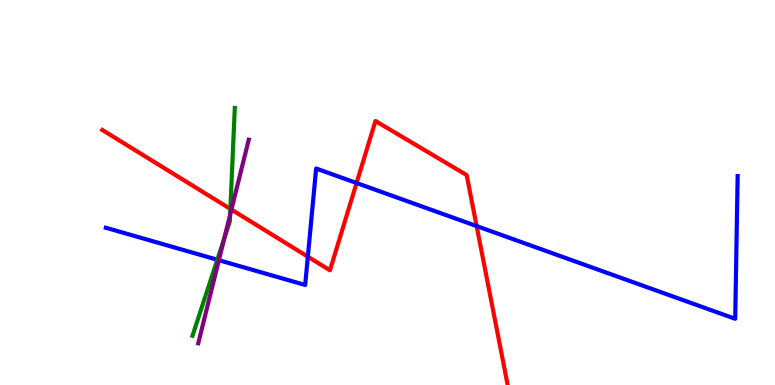[{'lines': ['blue', 'red'], 'intersections': [{'x': 3.97, 'y': 3.33}, {'x': 4.6, 'y': 5.25}, {'x': 6.15, 'y': 4.13}]}, {'lines': ['green', 'red'], 'intersections': [{'x': 2.97, 'y': 4.57}]}, {'lines': ['purple', 'red'], 'intersections': [{'x': 2.99, 'y': 4.56}]}, {'lines': ['blue', 'green'], 'intersections': [{'x': 2.8, 'y': 3.25}]}, {'lines': ['blue', 'purple'], 'intersections': [{'x': 2.82, 'y': 3.24}]}, {'lines': ['green', 'purple'], 'intersections': [{'x': 2.89, 'y': 3.8}, {'x': 2.97, 'y': 4.42}]}]